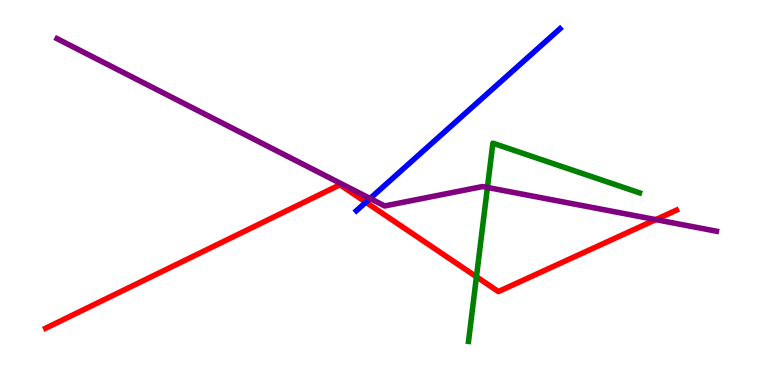[{'lines': ['blue', 'red'], 'intersections': [{'x': 4.72, 'y': 4.75}]}, {'lines': ['green', 'red'], 'intersections': [{'x': 6.15, 'y': 2.81}]}, {'lines': ['purple', 'red'], 'intersections': [{'x': 8.46, 'y': 4.3}]}, {'lines': ['blue', 'green'], 'intersections': []}, {'lines': ['blue', 'purple'], 'intersections': [{'x': 4.78, 'y': 4.84}]}, {'lines': ['green', 'purple'], 'intersections': [{'x': 6.29, 'y': 5.13}]}]